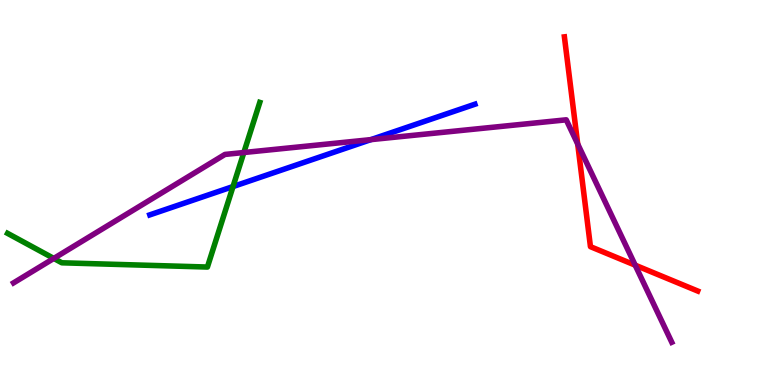[{'lines': ['blue', 'red'], 'intersections': []}, {'lines': ['green', 'red'], 'intersections': []}, {'lines': ['purple', 'red'], 'intersections': [{'x': 7.45, 'y': 6.26}, {'x': 8.2, 'y': 3.11}]}, {'lines': ['blue', 'green'], 'intersections': [{'x': 3.01, 'y': 5.15}]}, {'lines': ['blue', 'purple'], 'intersections': [{'x': 4.79, 'y': 6.37}]}, {'lines': ['green', 'purple'], 'intersections': [{'x': 0.694, 'y': 3.29}, {'x': 3.15, 'y': 6.04}]}]